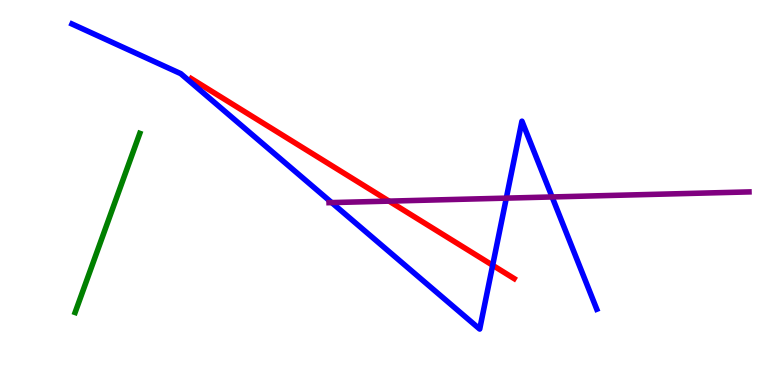[{'lines': ['blue', 'red'], 'intersections': [{'x': 6.36, 'y': 3.11}]}, {'lines': ['green', 'red'], 'intersections': []}, {'lines': ['purple', 'red'], 'intersections': [{'x': 5.02, 'y': 4.78}]}, {'lines': ['blue', 'green'], 'intersections': []}, {'lines': ['blue', 'purple'], 'intersections': [{'x': 4.28, 'y': 4.74}, {'x': 6.53, 'y': 4.85}, {'x': 7.12, 'y': 4.88}]}, {'lines': ['green', 'purple'], 'intersections': []}]